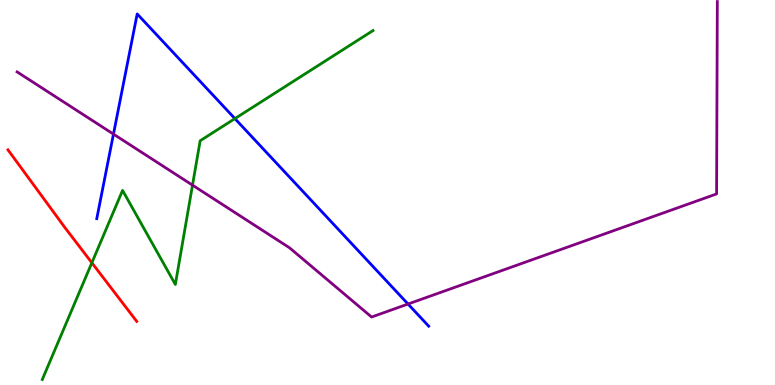[{'lines': ['blue', 'red'], 'intersections': []}, {'lines': ['green', 'red'], 'intersections': [{'x': 1.19, 'y': 3.17}]}, {'lines': ['purple', 'red'], 'intersections': []}, {'lines': ['blue', 'green'], 'intersections': [{'x': 3.03, 'y': 6.92}]}, {'lines': ['blue', 'purple'], 'intersections': [{'x': 1.46, 'y': 6.52}, {'x': 5.26, 'y': 2.1}]}, {'lines': ['green', 'purple'], 'intersections': [{'x': 2.48, 'y': 5.19}]}]